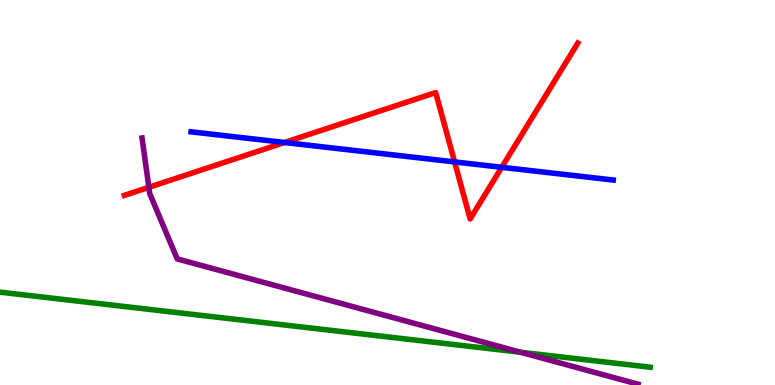[{'lines': ['blue', 'red'], 'intersections': [{'x': 3.67, 'y': 6.3}, {'x': 5.87, 'y': 5.79}, {'x': 6.47, 'y': 5.65}]}, {'lines': ['green', 'red'], 'intersections': []}, {'lines': ['purple', 'red'], 'intersections': [{'x': 1.92, 'y': 5.13}]}, {'lines': ['blue', 'green'], 'intersections': []}, {'lines': ['blue', 'purple'], 'intersections': []}, {'lines': ['green', 'purple'], 'intersections': [{'x': 6.72, 'y': 0.851}]}]